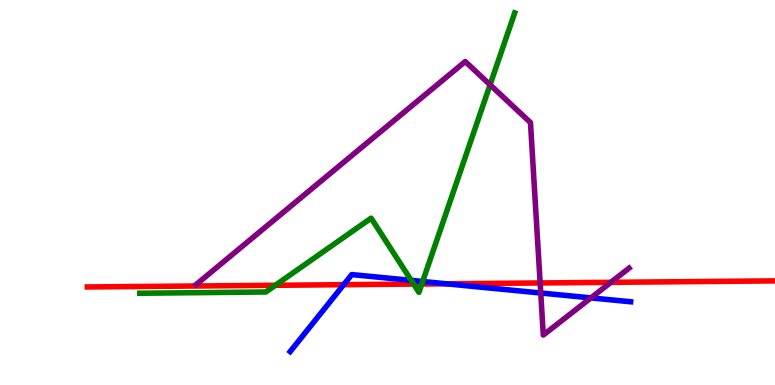[{'lines': ['blue', 'red'], 'intersections': [{'x': 4.43, 'y': 2.61}, {'x': 5.76, 'y': 2.63}]}, {'lines': ['green', 'red'], 'intersections': [{'x': 3.55, 'y': 2.59}, {'x': 5.34, 'y': 2.62}, {'x': 5.44, 'y': 2.62}]}, {'lines': ['purple', 'red'], 'intersections': [{'x': 6.97, 'y': 2.65}, {'x': 7.88, 'y': 2.67}]}, {'lines': ['blue', 'green'], 'intersections': [{'x': 5.31, 'y': 2.72}, {'x': 5.45, 'y': 2.69}]}, {'lines': ['blue', 'purple'], 'intersections': [{'x': 6.98, 'y': 2.39}, {'x': 7.62, 'y': 2.26}]}, {'lines': ['green', 'purple'], 'intersections': [{'x': 6.32, 'y': 7.8}]}]